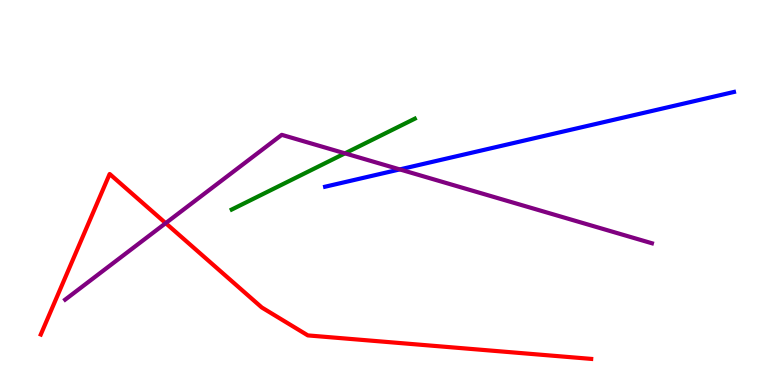[{'lines': ['blue', 'red'], 'intersections': []}, {'lines': ['green', 'red'], 'intersections': []}, {'lines': ['purple', 'red'], 'intersections': [{'x': 2.14, 'y': 4.2}]}, {'lines': ['blue', 'green'], 'intersections': []}, {'lines': ['blue', 'purple'], 'intersections': [{'x': 5.16, 'y': 5.6}]}, {'lines': ['green', 'purple'], 'intersections': [{'x': 4.45, 'y': 6.02}]}]